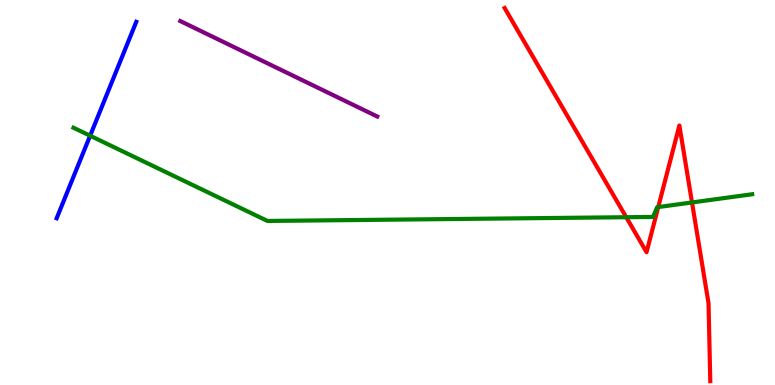[{'lines': ['blue', 'red'], 'intersections': []}, {'lines': ['green', 'red'], 'intersections': [{'x': 8.08, 'y': 4.36}, {'x': 8.49, 'y': 4.62}, {'x': 8.93, 'y': 4.74}]}, {'lines': ['purple', 'red'], 'intersections': []}, {'lines': ['blue', 'green'], 'intersections': [{'x': 1.16, 'y': 6.47}]}, {'lines': ['blue', 'purple'], 'intersections': []}, {'lines': ['green', 'purple'], 'intersections': []}]